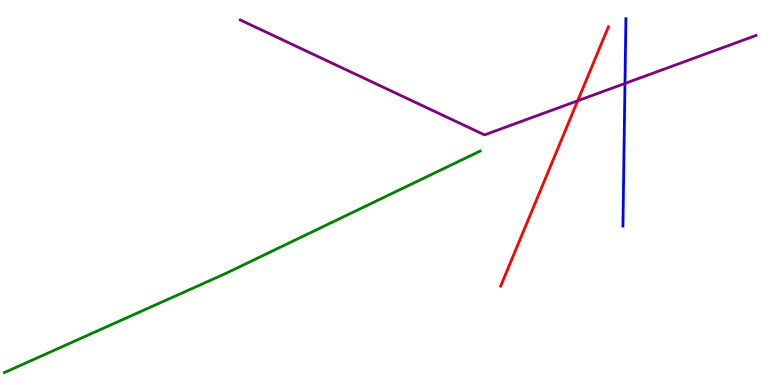[{'lines': ['blue', 'red'], 'intersections': []}, {'lines': ['green', 'red'], 'intersections': []}, {'lines': ['purple', 'red'], 'intersections': [{'x': 7.45, 'y': 7.38}]}, {'lines': ['blue', 'green'], 'intersections': []}, {'lines': ['blue', 'purple'], 'intersections': [{'x': 8.06, 'y': 7.83}]}, {'lines': ['green', 'purple'], 'intersections': []}]